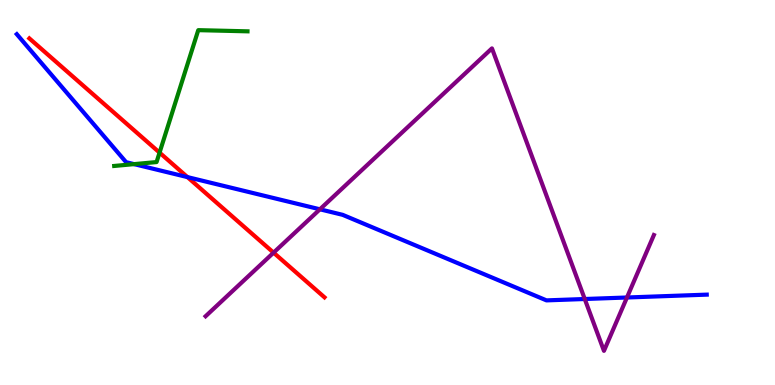[{'lines': ['blue', 'red'], 'intersections': [{'x': 2.42, 'y': 5.4}]}, {'lines': ['green', 'red'], 'intersections': [{'x': 2.06, 'y': 6.04}]}, {'lines': ['purple', 'red'], 'intersections': [{'x': 3.53, 'y': 3.44}]}, {'lines': ['blue', 'green'], 'intersections': [{'x': 1.73, 'y': 5.74}]}, {'lines': ['blue', 'purple'], 'intersections': [{'x': 4.13, 'y': 4.56}, {'x': 7.55, 'y': 2.23}, {'x': 8.09, 'y': 2.27}]}, {'lines': ['green', 'purple'], 'intersections': []}]